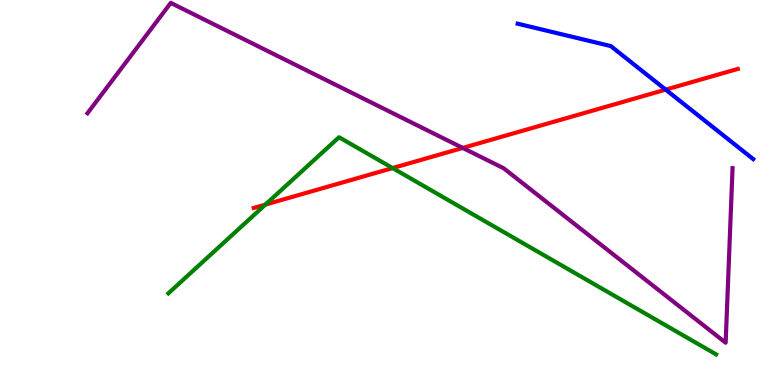[{'lines': ['blue', 'red'], 'intersections': [{'x': 8.59, 'y': 7.67}]}, {'lines': ['green', 'red'], 'intersections': [{'x': 3.42, 'y': 4.69}, {'x': 5.07, 'y': 5.63}]}, {'lines': ['purple', 'red'], 'intersections': [{'x': 5.97, 'y': 6.16}]}, {'lines': ['blue', 'green'], 'intersections': []}, {'lines': ['blue', 'purple'], 'intersections': []}, {'lines': ['green', 'purple'], 'intersections': []}]